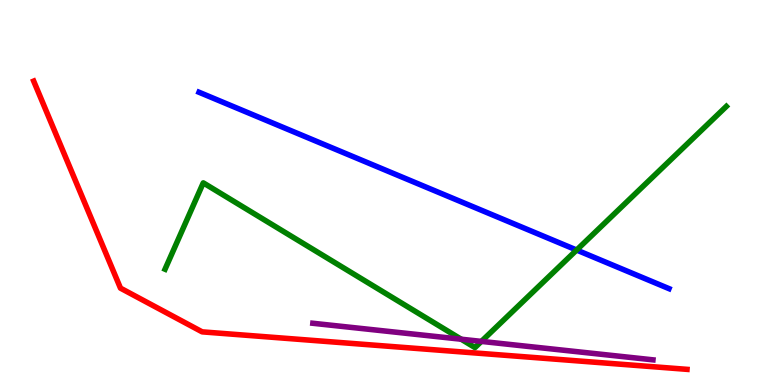[{'lines': ['blue', 'red'], 'intersections': []}, {'lines': ['green', 'red'], 'intersections': []}, {'lines': ['purple', 'red'], 'intersections': []}, {'lines': ['blue', 'green'], 'intersections': [{'x': 7.44, 'y': 3.51}]}, {'lines': ['blue', 'purple'], 'intersections': []}, {'lines': ['green', 'purple'], 'intersections': [{'x': 5.95, 'y': 1.19}, {'x': 6.21, 'y': 1.13}]}]